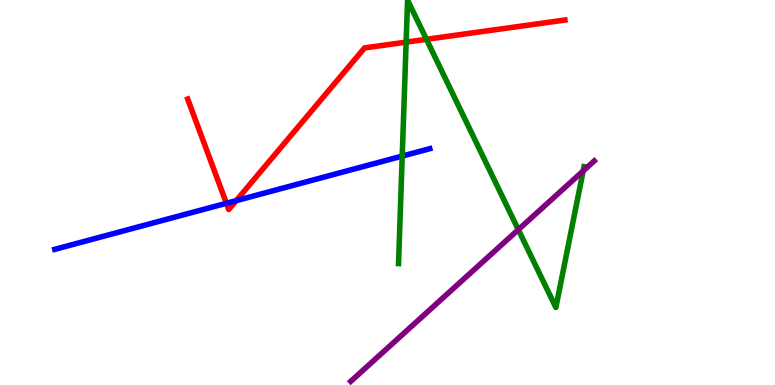[{'lines': ['blue', 'red'], 'intersections': [{'x': 2.92, 'y': 4.72}, {'x': 3.05, 'y': 4.79}]}, {'lines': ['green', 'red'], 'intersections': [{'x': 5.24, 'y': 8.91}, {'x': 5.5, 'y': 8.98}]}, {'lines': ['purple', 'red'], 'intersections': []}, {'lines': ['blue', 'green'], 'intersections': [{'x': 5.19, 'y': 5.95}]}, {'lines': ['blue', 'purple'], 'intersections': []}, {'lines': ['green', 'purple'], 'intersections': [{'x': 6.69, 'y': 4.03}, {'x': 7.52, 'y': 5.56}]}]